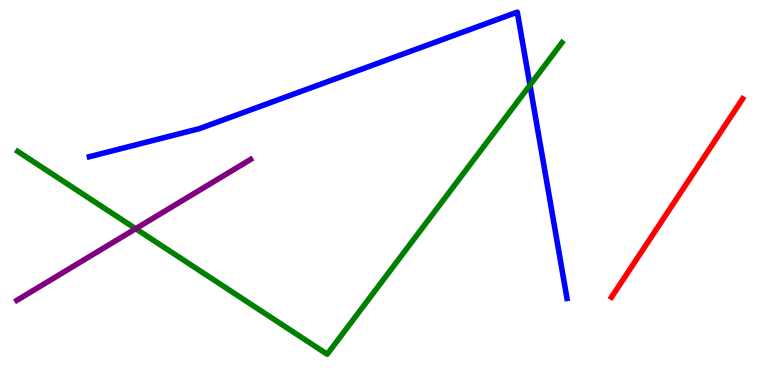[{'lines': ['blue', 'red'], 'intersections': []}, {'lines': ['green', 'red'], 'intersections': []}, {'lines': ['purple', 'red'], 'intersections': []}, {'lines': ['blue', 'green'], 'intersections': [{'x': 6.84, 'y': 7.79}]}, {'lines': ['blue', 'purple'], 'intersections': []}, {'lines': ['green', 'purple'], 'intersections': [{'x': 1.75, 'y': 4.06}]}]